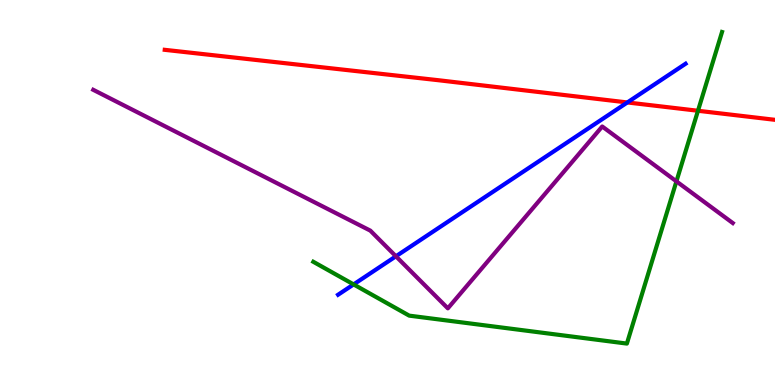[{'lines': ['blue', 'red'], 'intersections': [{'x': 8.09, 'y': 7.34}]}, {'lines': ['green', 'red'], 'intersections': [{'x': 9.01, 'y': 7.12}]}, {'lines': ['purple', 'red'], 'intersections': []}, {'lines': ['blue', 'green'], 'intersections': [{'x': 4.56, 'y': 2.61}]}, {'lines': ['blue', 'purple'], 'intersections': [{'x': 5.11, 'y': 3.34}]}, {'lines': ['green', 'purple'], 'intersections': [{'x': 8.73, 'y': 5.29}]}]